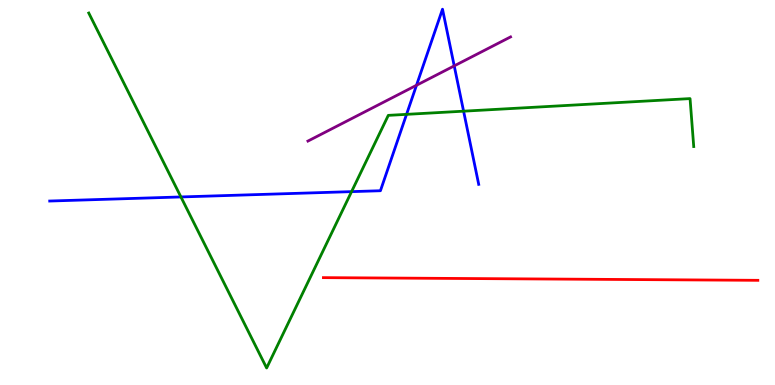[{'lines': ['blue', 'red'], 'intersections': []}, {'lines': ['green', 'red'], 'intersections': []}, {'lines': ['purple', 'red'], 'intersections': []}, {'lines': ['blue', 'green'], 'intersections': [{'x': 2.33, 'y': 4.88}, {'x': 4.54, 'y': 5.02}, {'x': 5.25, 'y': 7.03}, {'x': 5.98, 'y': 7.11}]}, {'lines': ['blue', 'purple'], 'intersections': [{'x': 5.37, 'y': 7.79}, {'x': 5.86, 'y': 8.29}]}, {'lines': ['green', 'purple'], 'intersections': []}]